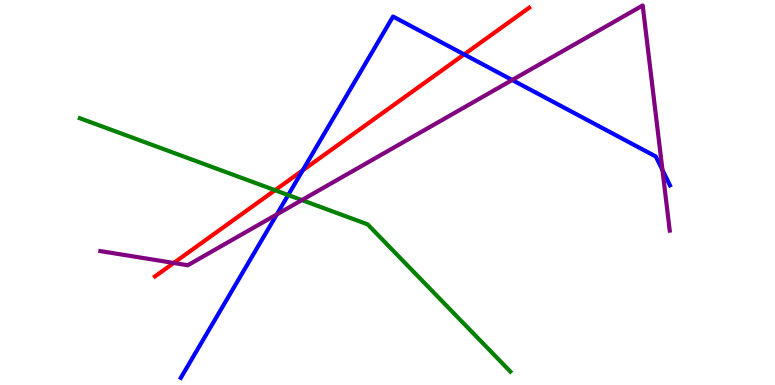[{'lines': ['blue', 'red'], 'intersections': [{'x': 3.91, 'y': 5.57}, {'x': 5.99, 'y': 8.59}]}, {'lines': ['green', 'red'], 'intersections': [{'x': 3.55, 'y': 5.06}]}, {'lines': ['purple', 'red'], 'intersections': [{'x': 2.24, 'y': 3.17}]}, {'lines': ['blue', 'green'], 'intersections': [{'x': 3.72, 'y': 4.93}]}, {'lines': ['blue', 'purple'], 'intersections': [{'x': 3.57, 'y': 4.43}, {'x': 6.61, 'y': 7.92}, {'x': 8.55, 'y': 5.58}]}, {'lines': ['green', 'purple'], 'intersections': [{'x': 3.9, 'y': 4.8}]}]